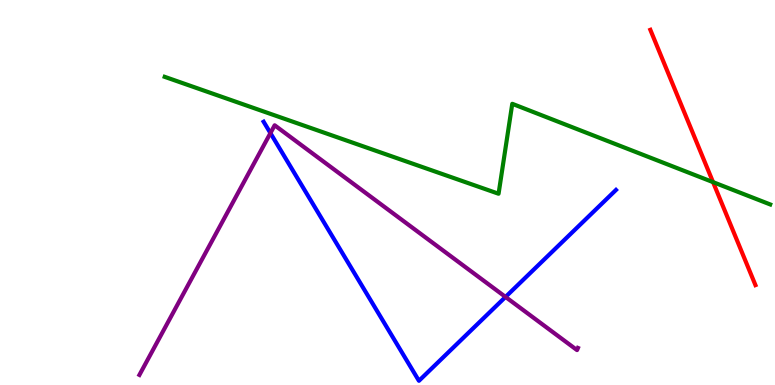[{'lines': ['blue', 'red'], 'intersections': []}, {'lines': ['green', 'red'], 'intersections': [{'x': 9.2, 'y': 5.27}]}, {'lines': ['purple', 'red'], 'intersections': []}, {'lines': ['blue', 'green'], 'intersections': []}, {'lines': ['blue', 'purple'], 'intersections': [{'x': 3.49, 'y': 6.54}, {'x': 6.52, 'y': 2.29}]}, {'lines': ['green', 'purple'], 'intersections': []}]